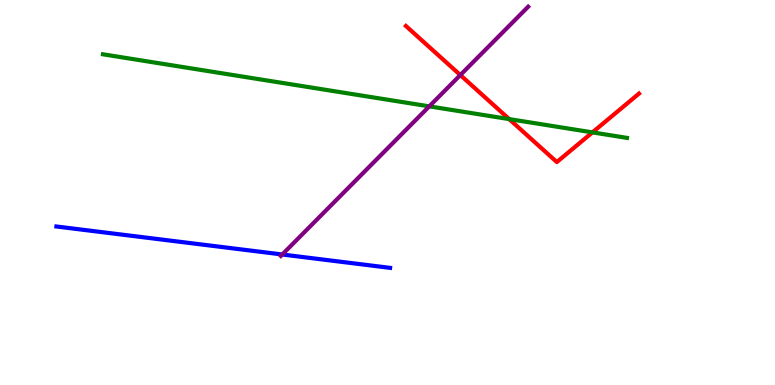[{'lines': ['blue', 'red'], 'intersections': []}, {'lines': ['green', 'red'], 'intersections': [{'x': 6.57, 'y': 6.91}, {'x': 7.64, 'y': 6.56}]}, {'lines': ['purple', 'red'], 'intersections': [{'x': 5.94, 'y': 8.05}]}, {'lines': ['blue', 'green'], 'intersections': []}, {'lines': ['blue', 'purple'], 'intersections': [{'x': 3.64, 'y': 3.39}]}, {'lines': ['green', 'purple'], 'intersections': [{'x': 5.54, 'y': 7.24}]}]